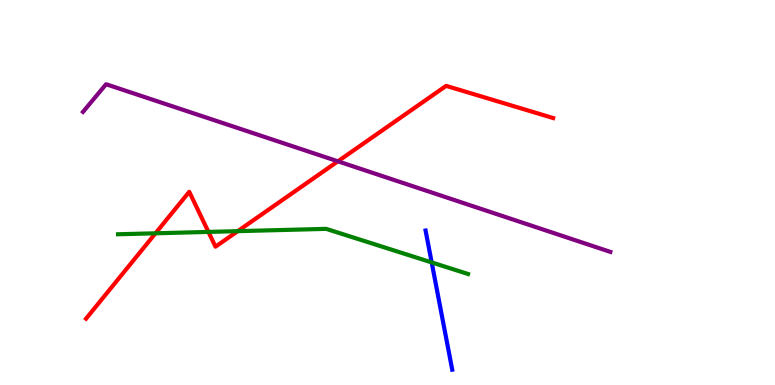[{'lines': ['blue', 'red'], 'intersections': []}, {'lines': ['green', 'red'], 'intersections': [{'x': 2.01, 'y': 3.94}, {'x': 2.69, 'y': 3.98}, {'x': 3.07, 'y': 4.0}]}, {'lines': ['purple', 'red'], 'intersections': [{'x': 4.36, 'y': 5.81}]}, {'lines': ['blue', 'green'], 'intersections': [{'x': 5.57, 'y': 3.18}]}, {'lines': ['blue', 'purple'], 'intersections': []}, {'lines': ['green', 'purple'], 'intersections': []}]